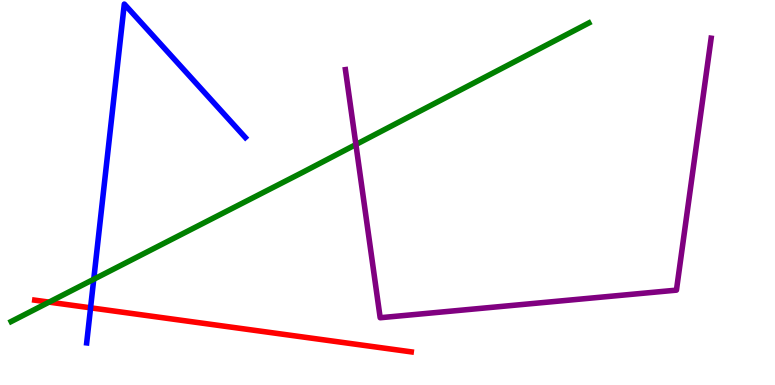[{'lines': ['blue', 'red'], 'intersections': [{'x': 1.17, 'y': 2.0}]}, {'lines': ['green', 'red'], 'intersections': [{'x': 0.633, 'y': 2.15}]}, {'lines': ['purple', 'red'], 'intersections': []}, {'lines': ['blue', 'green'], 'intersections': [{'x': 1.21, 'y': 2.75}]}, {'lines': ['blue', 'purple'], 'intersections': []}, {'lines': ['green', 'purple'], 'intersections': [{'x': 4.59, 'y': 6.25}]}]